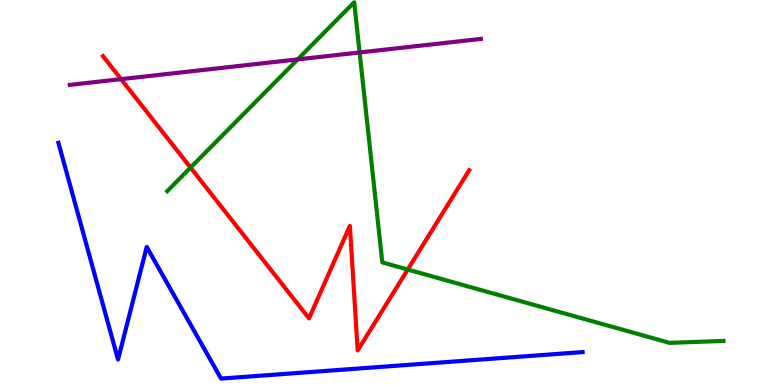[{'lines': ['blue', 'red'], 'intersections': []}, {'lines': ['green', 'red'], 'intersections': [{'x': 2.46, 'y': 5.65}, {'x': 5.26, 'y': 3.0}]}, {'lines': ['purple', 'red'], 'intersections': [{'x': 1.56, 'y': 7.94}]}, {'lines': ['blue', 'green'], 'intersections': []}, {'lines': ['blue', 'purple'], 'intersections': []}, {'lines': ['green', 'purple'], 'intersections': [{'x': 3.84, 'y': 8.46}, {'x': 4.64, 'y': 8.64}]}]